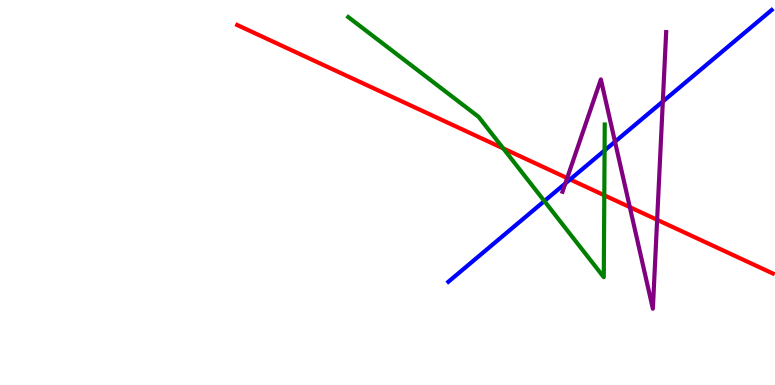[{'lines': ['blue', 'red'], 'intersections': [{'x': 7.36, 'y': 5.34}]}, {'lines': ['green', 'red'], 'intersections': [{'x': 6.49, 'y': 6.14}, {'x': 7.8, 'y': 4.93}]}, {'lines': ['purple', 'red'], 'intersections': [{'x': 7.32, 'y': 5.37}, {'x': 8.13, 'y': 4.62}, {'x': 8.48, 'y': 4.29}]}, {'lines': ['blue', 'green'], 'intersections': [{'x': 7.02, 'y': 4.78}, {'x': 7.8, 'y': 6.09}]}, {'lines': ['blue', 'purple'], 'intersections': [{'x': 7.29, 'y': 5.24}, {'x': 7.94, 'y': 6.32}, {'x': 8.55, 'y': 7.36}]}, {'lines': ['green', 'purple'], 'intersections': []}]